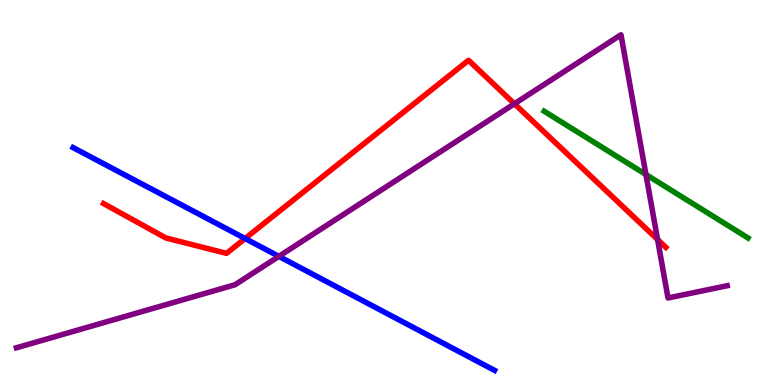[{'lines': ['blue', 'red'], 'intersections': [{'x': 3.16, 'y': 3.8}]}, {'lines': ['green', 'red'], 'intersections': []}, {'lines': ['purple', 'red'], 'intersections': [{'x': 6.64, 'y': 7.3}, {'x': 8.48, 'y': 3.78}]}, {'lines': ['blue', 'green'], 'intersections': []}, {'lines': ['blue', 'purple'], 'intersections': [{'x': 3.6, 'y': 3.34}]}, {'lines': ['green', 'purple'], 'intersections': [{'x': 8.33, 'y': 5.47}]}]